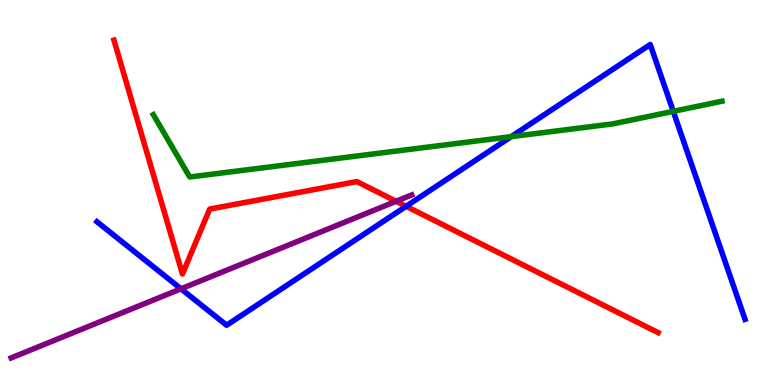[{'lines': ['blue', 'red'], 'intersections': [{'x': 5.24, 'y': 4.64}]}, {'lines': ['green', 'red'], 'intersections': []}, {'lines': ['purple', 'red'], 'intersections': [{'x': 5.11, 'y': 4.77}]}, {'lines': ['blue', 'green'], 'intersections': [{'x': 6.6, 'y': 6.45}, {'x': 8.69, 'y': 7.11}]}, {'lines': ['blue', 'purple'], 'intersections': [{'x': 2.34, 'y': 2.5}]}, {'lines': ['green', 'purple'], 'intersections': []}]